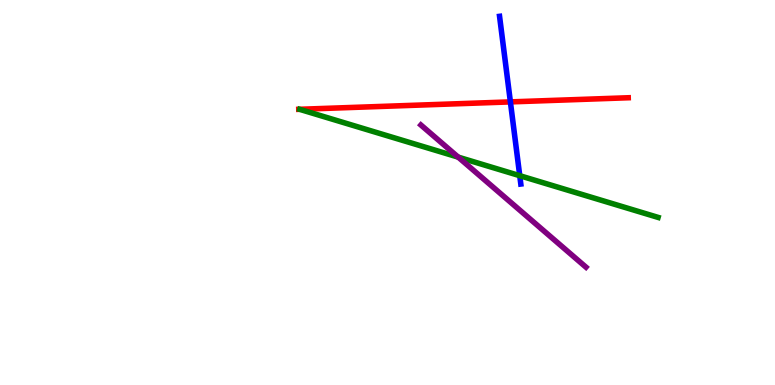[{'lines': ['blue', 'red'], 'intersections': [{'x': 6.59, 'y': 7.35}]}, {'lines': ['green', 'red'], 'intersections': []}, {'lines': ['purple', 'red'], 'intersections': []}, {'lines': ['blue', 'green'], 'intersections': [{'x': 6.71, 'y': 5.44}]}, {'lines': ['blue', 'purple'], 'intersections': []}, {'lines': ['green', 'purple'], 'intersections': [{'x': 5.91, 'y': 5.92}]}]